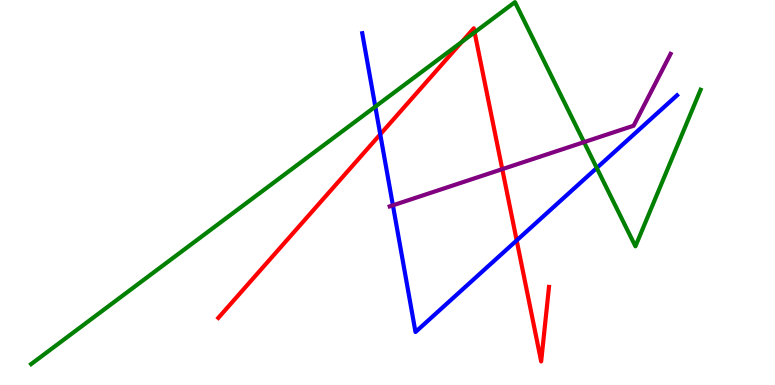[{'lines': ['blue', 'red'], 'intersections': [{'x': 4.91, 'y': 6.51}, {'x': 6.67, 'y': 3.76}]}, {'lines': ['green', 'red'], 'intersections': [{'x': 5.96, 'y': 8.91}, {'x': 6.12, 'y': 9.16}]}, {'lines': ['purple', 'red'], 'intersections': [{'x': 6.48, 'y': 5.61}]}, {'lines': ['blue', 'green'], 'intersections': [{'x': 4.84, 'y': 7.23}, {'x': 7.7, 'y': 5.64}]}, {'lines': ['blue', 'purple'], 'intersections': [{'x': 5.07, 'y': 4.67}]}, {'lines': ['green', 'purple'], 'intersections': [{'x': 7.54, 'y': 6.31}]}]